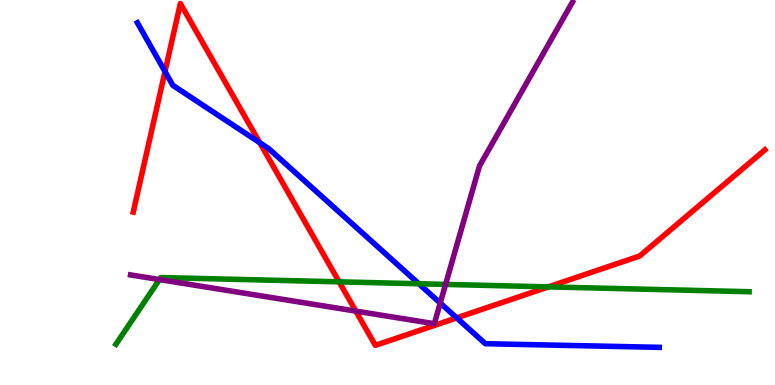[{'lines': ['blue', 'red'], 'intersections': [{'x': 2.13, 'y': 8.14}, {'x': 3.35, 'y': 6.29}, {'x': 5.89, 'y': 1.74}]}, {'lines': ['green', 'red'], 'intersections': [{'x': 4.38, 'y': 2.68}, {'x': 7.08, 'y': 2.55}]}, {'lines': ['purple', 'red'], 'intersections': [{'x': 4.59, 'y': 1.92}]}, {'lines': ['blue', 'green'], 'intersections': [{'x': 5.4, 'y': 2.63}]}, {'lines': ['blue', 'purple'], 'intersections': [{'x': 5.68, 'y': 2.13}]}, {'lines': ['green', 'purple'], 'intersections': [{'x': 2.06, 'y': 2.74}, {'x': 5.75, 'y': 2.61}]}]